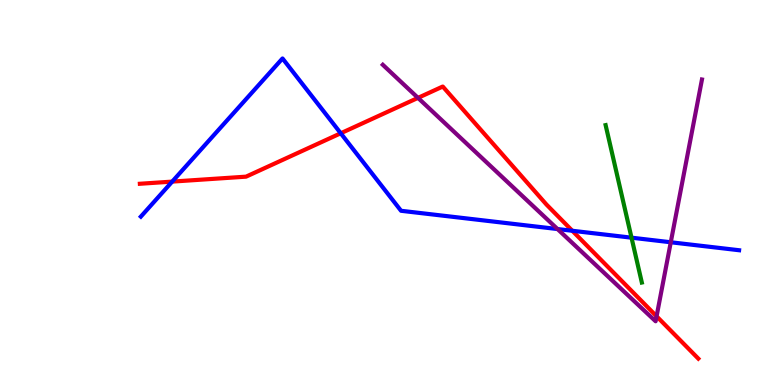[{'lines': ['blue', 'red'], 'intersections': [{'x': 2.22, 'y': 5.28}, {'x': 4.4, 'y': 6.54}, {'x': 7.38, 'y': 4.01}]}, {'lines': ['green', 'red'], 'intersections': []}, {'lines': ['purple', 'red'], 'intersections': [{'x': 5.39, 'y': 7.46}, {'x': 8.47, 'y': 1.78}]}, {'lines': ['blue', 'green'], 'intersections': [{'x': 8.15, 'y': 3.83}]}, {'lines': ['blue', 'purple'], 'intersections': [{'x': 7.19, 'y': 4.05}, {'x': 8.66, 'y': 3.71}]}, {'lines': ['green', 'purple'], 'intersections': []}]